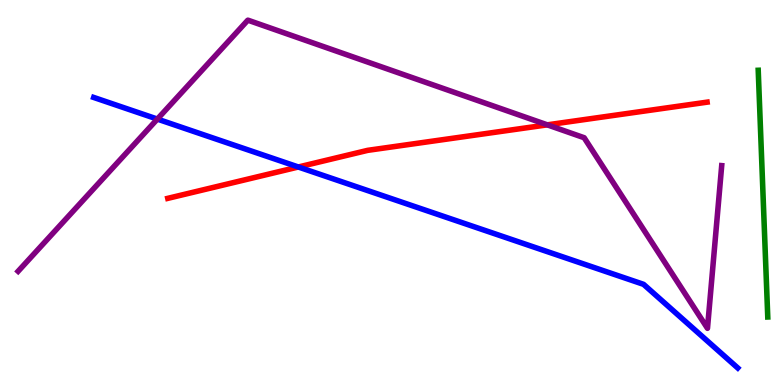[{'lines': ['blue', 'red'], 'intersections': [{'x': 3.85, 'y': 5.66}]}, {'lines': ['green', 'red'], 'intersections': []}, {'lines': ['purple', 'red'], 'intersections': [{'x': 7.06, 'y': 6.76}]}, {'lines': ['blue', 'green'], 'intersections': []}, {'lines': ['blue', 'purple'], 'intersections': [{'x': 2.03, 'y': 6.91}]}, {'lines': ['green', 'purple'], 'intersections': []}]